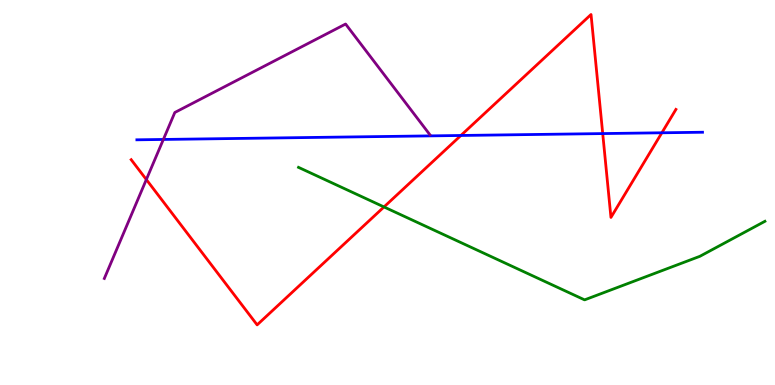[{'lines': ['blue', 'red'], 'intersections': [{'x': 5.95, 'y': 6.48}, {'x': 7.78, 'y': 6.53}, {'x': 8.54, 'y': 6.55}]}, {'lines': ['green', 'red'], 'intersections': [{'x': 4.95, 'y': 4.62}]}, {'lines': ['purple', 'red'], 'intersections': [{'x': 1.89, 'y': 5.34}]}, {'lines': ['blue', 'green'], 'intersections': []}, {'lines': ['blue', 'purple'], 'intersections': [{'x': 2.11, 'y': 6.38}]}, {'lines': ['green', 'purple'], 'intersections': []}]